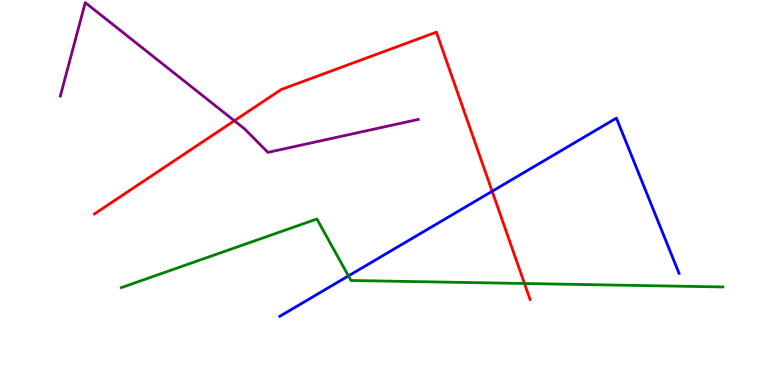[{'lines': ['blue', 'red'], 'intersections': [{'x': 6.35, 'y': 5.03}]}, {'lines': ['green', 'red'], 'intersections': [{'x': 6.77, 'y': 2.64}]}, {'lines': ['purple', 'red'], 'intersections': [{'x': 3.02, 'y': 6.86}]}, {'lines': ['blue', 'green'], 'intersections': [{'x': 4.5, 'y': 2.83}]}, {'lines': ['blue', 'purple'], 'intersections': []}, {'lines': ['green', 'purple'], 'intersections': []}]